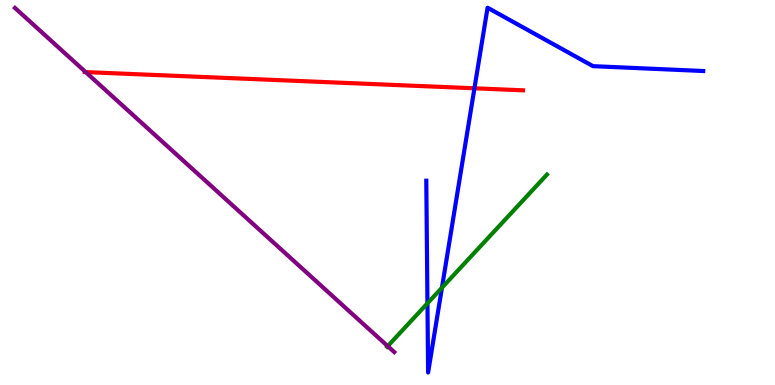[{'lines': ['blue', 'red'], 'intersections': [{'x': 6.12, 'y': 7.71}]}, {'lines': ['green', 'red'], 'intersections': []}, {'lines': ['purple', 'red'], 'intersections': [{'x': 1.11, 'y': 8.13}]}, {'lines': ['blue', 'green'], 'intersections': [{'x': 5.52, 'y': 2.12}, {'x': 5.7, 'y': 2.53}]}, {'lines': ['blue', 'purple'], 'intersections': []}, {'lines': ['green', 'purple'], 'intersections': [{'x': 5.0, 'y': 1.01}]}]